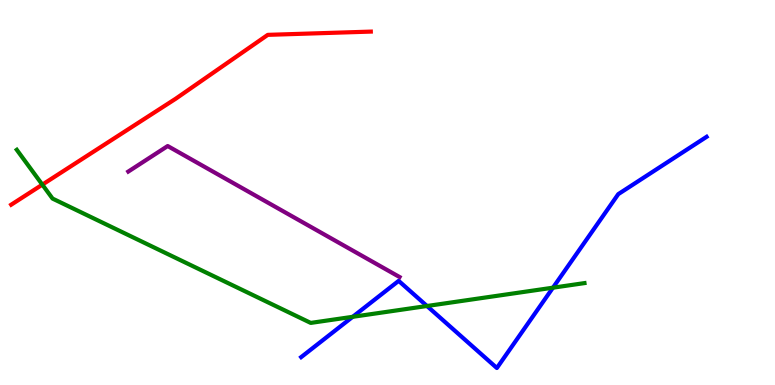[{'lines': ['blue', 'red'], 'intersections': []}, {'lines': ['green', 'red'], 'intersections': [{'x': 0.546, 'y': 5.2}]}, {'lines': ['purple', 'red'], 'intersections': []}, {'lines': ['blue', 'green'], 'intersections': [{'x': 4.55, 'y': 1.77}, {'x': 5.51, 'y': 2.05}, {'x': 7.13, 'y': 2.53}]}, {'lines': ['blue', 'purple'], 'intersections': []}, {'lines': ['green', 'purple'], 'intersections': []}]